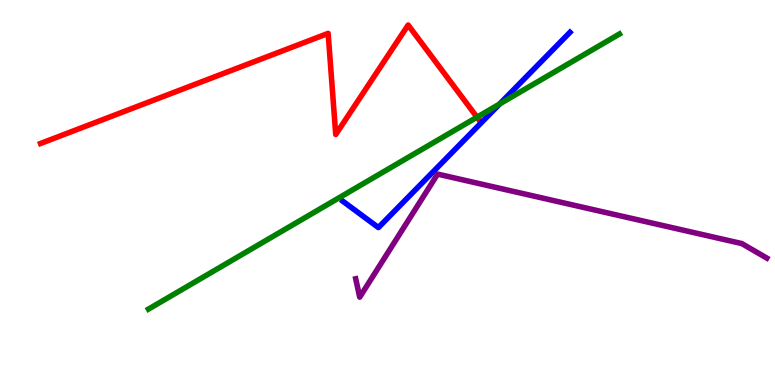[{'lines': ['blue', 'red'], 'intersections': []}, {'lines': ['green', 'red'], 'intersections': [{'x': 6.16, 'y': 6.96}]}, {'lines': ['purple', 'red'], 'intersections': []}, {'lines': ['blue', 'green'], 'intersections': [{'x': 6.45, 'y': 7.3}]}, {'lines': ['blue', 'purple'], 'intersections': []}, {'lines': ['green', 'purple'], 'intersections': []}]